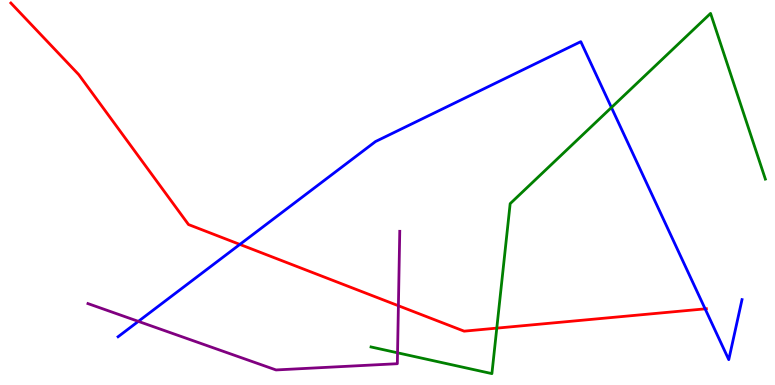[{'lines': ['blue', 'red'], 'intersections': [{'x': 3.09, 'y': 3.65}, {'x': 9.1, 'y': 1.98}]}, {'lines': ['green', 'red'], 'intersections': [{'x': 6.41, 'y': 1.48}]}, {'lines': ['purple', 'red'], 'intersections': [{'x': 5.14, 'y': 2.06}]}, {'lines': ['blue', 'green'], 'intersections': [{'x': 7.89, 'y': 7.21}]}, {'lines': ['blue', 'purple'], 'intersections': [{'x': 1.79, 'y': 1.65}]}, {'lines': ['green', 'purple'], 'intersections': [{'x': 5.13, 'y': 0.836}]}]